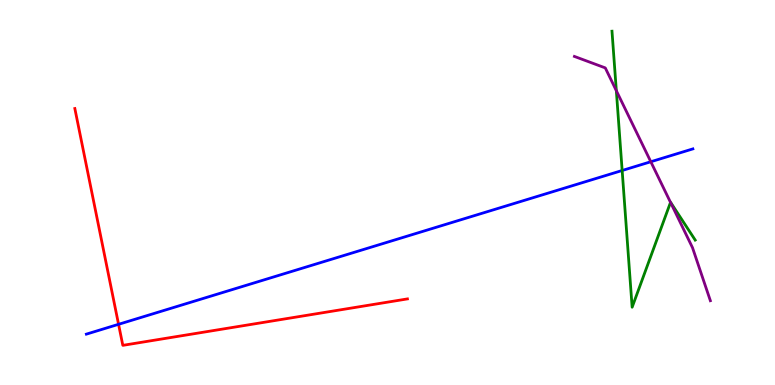[{'lines': ['blue', 'red'], 'intersections': [{'x': 1.53, 'y': 1.58}]}, {'lines': ['green', 'red'], 'intersections': []}, {'lines': ['purple', 'red'], 'intersections': []}, {'lines': ['blue', 'green'], 'intersections': [{'x': 8.03, 'y': 5.57}]}, {'lines': ['blue', 'purple'], 'intersections': [{'x': 8.4, 'y': 5.8}]}, {'lines': ['green', 'purple'], 'intersections': [{'x': 7.95, 'y': 7.64}, {'x': 8.65, 'y': 4.74}]}]